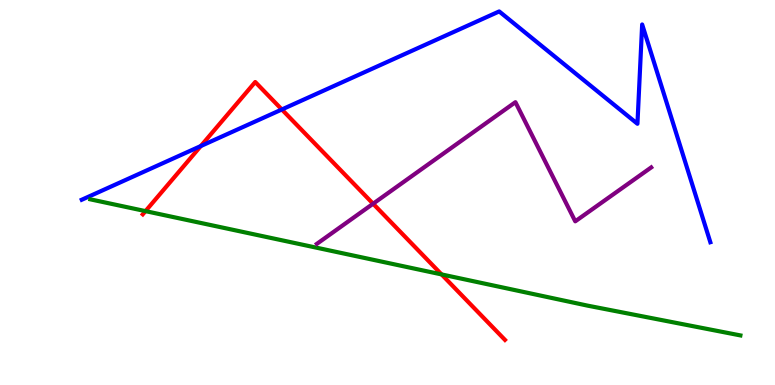[{'lines': ['blue', 'red'], 'intersections': [{'x': 2.59, 'y': 6.21}, {'x': 3.64, 'y': 7.16}]}, {'lines': ['green', 'red'], 'intersections': [{'x': 1.88, 'y': 4.52}, {'x': 5.7, 'y': 2.87}]}, {'lines': ['purple', 'red'], 'intersections': [{'x': 4.81, 'y': 4.71}]}, {'lines': ['blue', 'green'], 'intersections': []}, {'lines': ['blue', 'purple'], 'intersections': []}, {'lines': ['green', 'purple'], 'intersections': []}]